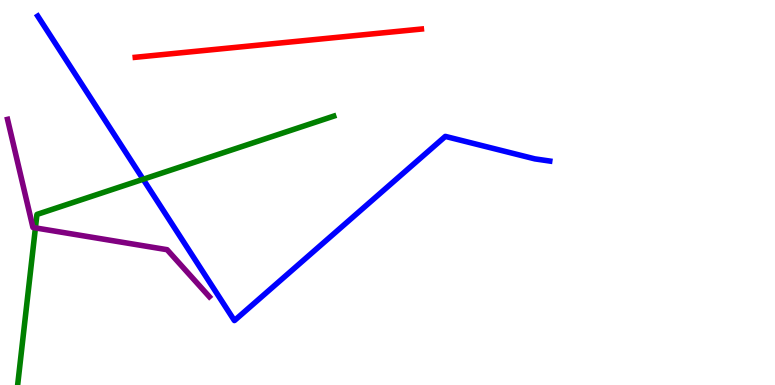[{'lines': ['blue', 'red'], 'intersections': []}, {'lines': ['green', 'red'], 'intersections': []}, {'lines': ['purple', 'red'], 'intersections': []}, {'lines': ['blue', 'green'], 'intersections': [{'x': 1.85, 'y': 5.34}]}, {'lines': ['blue', 'purple'], 'intersections': []}, {'lines': ['green', 'purple'], 'intersections': [{'x': 0.457, 'y': 4.08}]}]